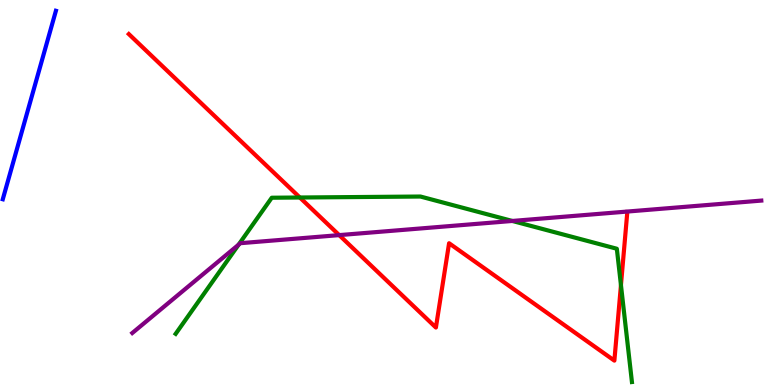[{'lines': ['blue', 'red'], 'intersections': []}, {'lines': ['green', 'red'], 'intersections': [{'x': 3.87, 'y': 4.87}, {'x': 8.01, 'y': 2.59}]}, {'lines': ['purple', 'red'], 'intersections': [{'x': 4.38, 'y': 3.89}]}, {'lines': ['blue', 'green'], 'intersections': []}, {'lines': ['blue', 'purple'], 'intersections': []}, {'lines': ['green', 'purple'], 'intersections': [{'x': 3.08, 'y': 3.64}, {'x': 6.61, 'y': 4.26}]}]